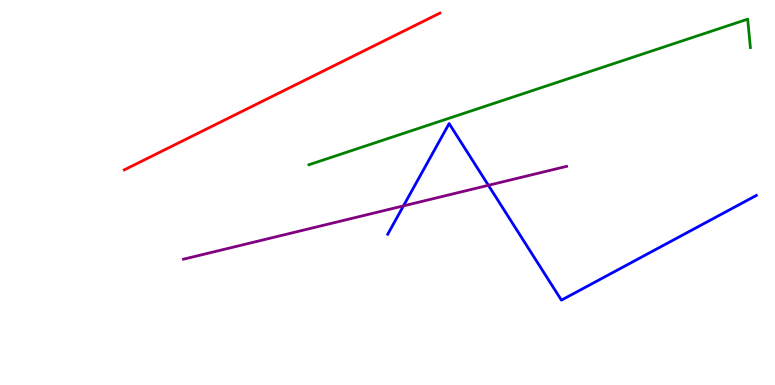[{'lines': ['blue', 'red'], 'intersections': []}, {'lines': ['green', 'red'], 'intersections': []}, {'lines': ['purple', 'red'], 'intersections': []}, {'lines': ['blue', 'green'], 'intersections': []}, {'lines': ['blue', 'purple'], 'intersections': [{'x': 5.21, 'y': 4.65}, {'x': 6.3, 'y': 5.19}]}, {'lines': ['green', 'purple'], 'intersections': []}]